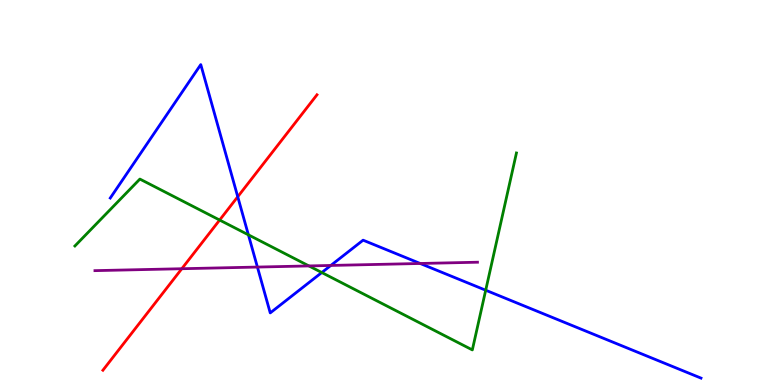[{'lines': ['blue', 'red'], 'intersections': [{'x': 3.07, 'y': 4.89}]}, {'lines': ['green', 'red'], 'intersections': [{'x': 2.83, 'y': 4.28}]}, {'lines': ['purple', 'red'], 'intersections': [{'x': 2.35, 'y': 3.02}]}, {'lines': ['blue', 'green'], 'intersections': [{'x': 3.21, 'y': 3.9}, {'x': 4.15, 'y': 2.92}, {'x': 6.27, 'y': 2.46}]}, {'lines': ['blue', 'purple'], 'intersections': [{'x': 3.32, 'y': 3.06}, {'x': 4.27, 'y': 3.11}, {'x': 5.42, 'y': 3.16}]}, {'lines': ['green', 'purple'], 'intersections': [{'x': 3.99, 'y': 3.09}]}]